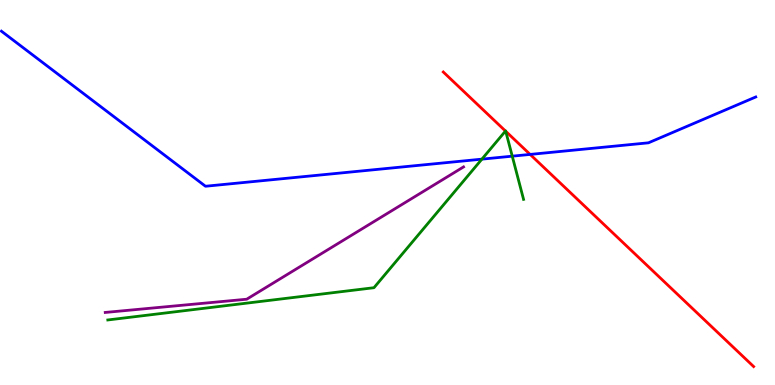[{'lines': ['blue', 'red'], 'intersections': [{'x': 6.84, 'y': 5.99}]}, {'lines': ['green', 'red'], 'intersections': [{'x': 6.52, 'y': 6.6}, {'x': 6.53, 'y': 6.59}]}, {'lines': ['purple', 'red'], 'intersections': []}, {'lines': ['blue', 'green'], 'intersections': [{'x': 6.22, 'y': 5.87}, {'x': 6.61, 'y': 5.94}]}, {'lines': ['blue', 'purple'], 'intersections': []}, {'lines': ['green', 'purple'], 'intersections': []}]